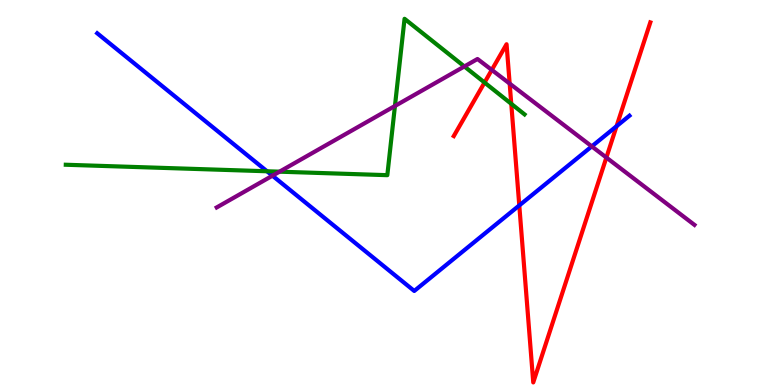[{'lines': ['blue', 'red'], 'intersections': [{'x': 6.7, 'y': 4.66}, {'x': 7.96, 'y': 6.72}]}, {'lines': ['green', 'red'], 'intersections': [{'x': 6.25, 'y': 7.86}, {'x': 6.6, 'y': 7.3}]}, {'lines': ['purple', 'red'], 'intersections': [{'x': 6.35, 'y': 8.18}, {'x': 6.58, 'y': 7.83}, {'x': 7.82, 'y': 5.91}]}, {'lines': ['blue', 'green'], 'intersections': [{'x': 3.45, 'y': 5.55}]}, {'lines': ['blue', 'purple'], 'intersections': [{'x': 3.52, 'y': 5.44}, {'x': 7.64, 'y': 6.2}]}, {'lines': ['green', 'purple'], 'intersections': [{'x': 3.61, 'y': 5.54}, {'x': 5.1, 'y': 7.25}, {'x': 5.99, 'y': 8.27}]}]